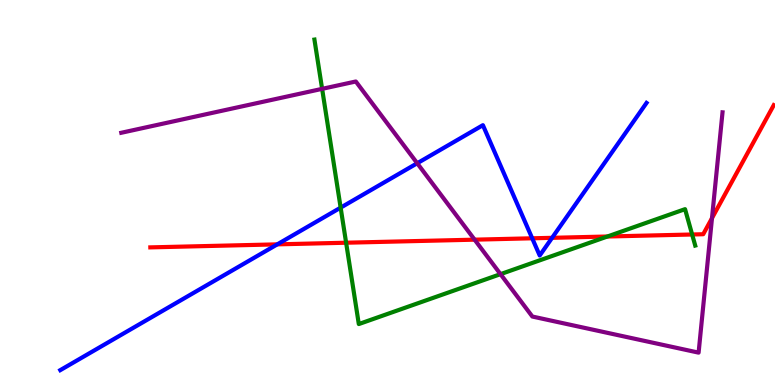[{'lines': ['blue', 'red'], 'intersections': [{'x': 3.58, 'y': 3.65}, {'x': 6.87, 'y': 3.81}, {'x': 7.12, 'y': 3.82}]}, {'lines': ['green', 'red'], 'intersections': [{'x': 4.47, 'y': 3.7}, {'x': 7.84, 'y': 3.86}, {'x': 8.93, 'y': 3.91}]}, {'lines': ['purple', 'red'], 'intersections': [{'x': 6.12, 'y': 3.77}, {'x': 9.19, 'y': 4.33}]}, {'lines': ['blue', 'green'], 'intersections': [{'x': 4.4, 'y': 4.61}]}, {'lines': ['blue', 'purple'], 'intersections': [{'x': 5.38, 'y': 5.76}]}, {'lines': ['green', 'purple'], 'intersections': [{'x': 4.16, 'y': 7.69}, {'x': 6.46, 'y': 2.88}]}]